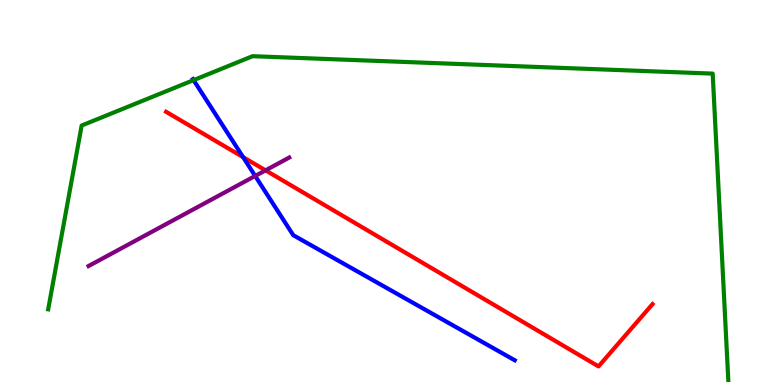[{'lines': ['blue', 'red'], 'intersections': [{'x': 3.14, 'y': 5.92}]}, {'lines': ['green', 'red'], 'intersections': []}, {'lines': ['purple', 'red'], 'intersections': [{'x': 3.43, 'y': 5.58}]}, {'lines': ['blue', 'green'], 'intersections': [{'x': 2.5, 'y': 7.92}]}, {'lines': ['blue', 'purple'], 'intersections': [{'x': 3.29, 'y': 5.43}]}, {'lines': ['green', 'purple'], 'intersections': []}]